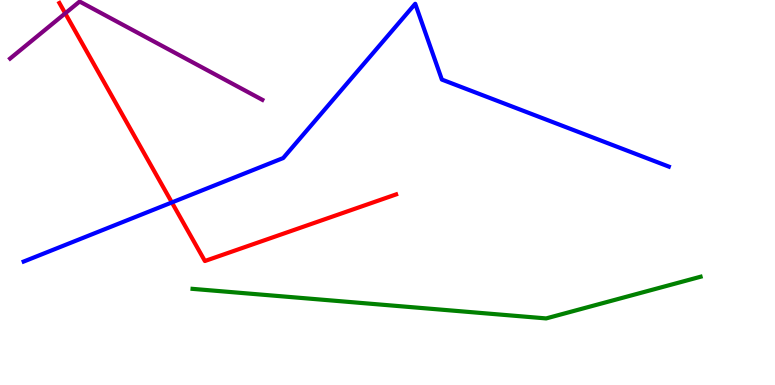[{'lines': ['blue', 'red'], 'intersections': [{'x': 2.22, 'y': 4.74}]}, {'lines': ['green', 'red'], 'intersections': []}, {'lines': ['purple', 'red'], 'intersections': [{'x': 0.842, 'y': 9.65}]}, {'lines': ['blue', 'green'], 'intersections': []}, {'lines': ['blue', 'purple'], 'intersections': []}, {'lines': ['green', 'purple'], 'intersections': []}]